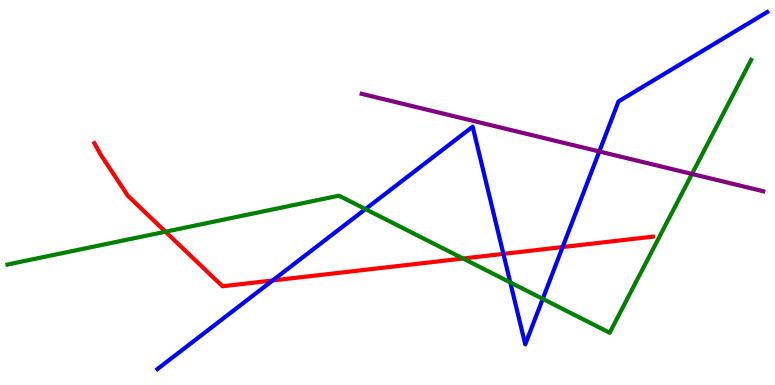[{'lines': ['blue', 'red'], 'intersections': [{'x': 3.52, 'y': 2.71}, {'x': 6.5, 'y': 3.41}, {'x': 7.26, 'y': 3.58}]}, {'lines': ['green', 'red'], 'intersections': [{'x': 2.13, 'y': 3.98}, {'x': 5.98, 'y': 3.29}]}, {'lines': ['purple', 'red'], 'intersections': []}, {'lines': ['blue', 'green'], 'intersections': [{'x': 4.72, 'y': 4.57}, {'x': 6.58, 'y': 2.66}, {'x': 7.0, 'y': 2.24}]}, {'lines': ['blue', 'purple'], 'intersections': [{'x': 7.73, 'y': 6.07}]}, {'lines': ['green', 'purple'], 'intersections': [{'x': 8.93, 'y': 5.48}]}]